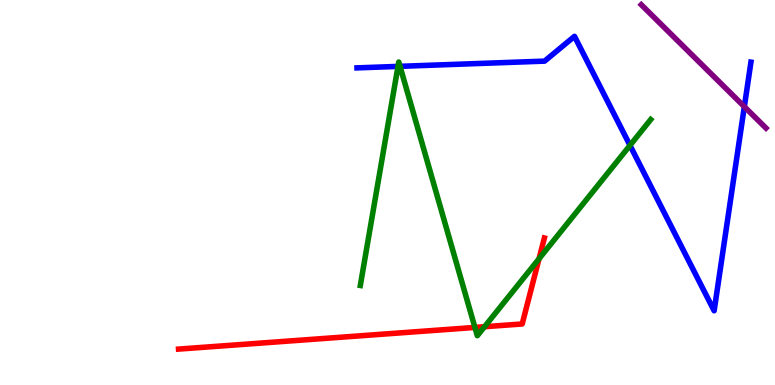[{'lines': ['blue', 'red'], 'intersections': []}, {'lines': ['green', 'red'], 'intersections': [{'x': 6.13, 'y': 1.5}, {'x': 6.25, 'y': 1.51}, {'x': 6.96, 'y': 3.28}]}, {'lines': ['purple', 'red'], 'intersections': []}, {'lines': ['blue', 'green'], 'intersections': [{'x': 5.14, 'y': 8.28}, {'x': 5.16, 'y': 8.28}, {'x': 8.13, 'y': 6.22}]}, {'lines': ['blue', 'purple'], 'intersections': [{'x': 9.6, 'y': 7.23}]}, {'lines': ['green', 'purple'], 'intersections': []}]